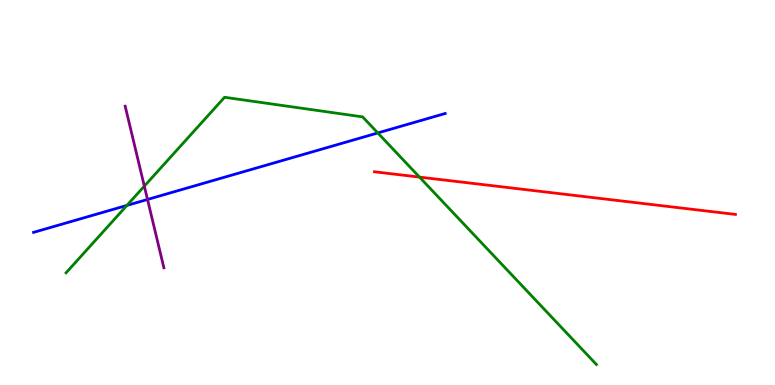[{'lines': ['blue', 'red'], 'intersections': []}, {'lines': ['green', 'red'], 'intersections': [{'x': 5.41, 'y': 5.4}]}, {'lines': ['purple', 'red'], 'intersections': []}, {'lines': ['blue', 'green'], 'intersections': [{'x': 1.64, 'y': 4.66}, {'x': 4.87, 'y': 6.55}]}, {'lines': ['blue', 'purple'], 'intersections': [{'x': 1.9, 'y': 4.82}]}, {'lines': ['green', 'purple'], 'intersections': [{'x': 1.86, 'y': 5.17}]}]